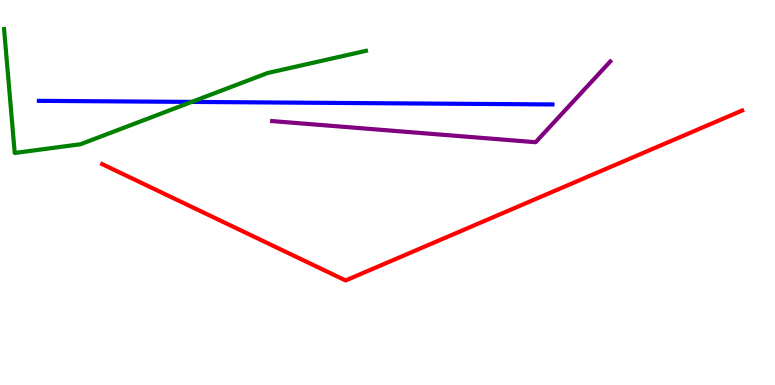[{'lines': ['blue', 'red'], 'intersections': []}, {'lines': ['green', 'red'], 'intersections': []}, {'lines': ['purple', 'red'], 'intersections': []}, {'lines': ['blue', 'green'], 'intersections': [{'x': 2.47, 'y': 7.35}]}, {'lines': ['blue', 'purple'], 'intersections': []}, {'lines': ['green', 'purple'], 'intersections': []}]